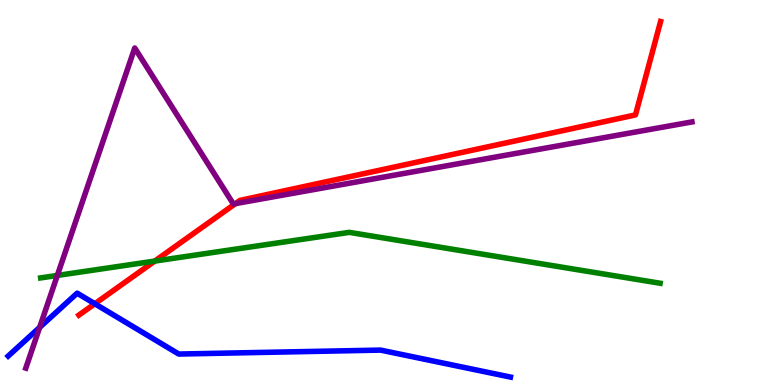[{'lines': ['blue', 'red'], 'intersections': [{'x': 1.22, 'y': 2.11}]}, {'lines': ['green', 'red'], 'intersections': [{'x': 2.0, 'y': 3.22}]}, {'lines': ['purple', 'red'], 'intersections': [{'x': 3.04, 'y': 4.71}]}, {'lines': ['blue', 'green'], 'intersections': []}, {'lines': ['blue', 'purple'], 'intersections': [{'x': 0.512, 'y': 1.5}]}, {'lines': ['green', 'purple'], 'intersections': [{'x': 0.74, 'y': 2.85}]}]